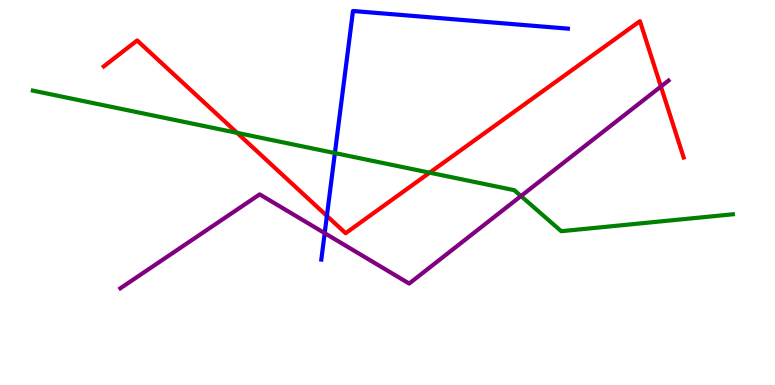[{'lines': ['blue', 'red'], 'intersections': [{'x': 4.22, 'y': 4.39}]}, {'lines': ['green', 'red'], 'intersections': [{'x': 3.06, 'y': 6.55}, {'x': 5.54, 'y': 5.51}]}, {'lines': ['purple', 'red'], 'intersections': [{'x': 8.53, 'y': 7.75}]}, {'lines': ['blue', 'green'], 'intersections': [{'x': 4.32, 'y': 6.02}]}, {'lines': ['blue', 'purple'], 'intersections': [{'x': 4.19, 'y': 3.94}]}, {'lines': ['green', 'purple'], 'intersections': [{'x': 6.72, 'y': 4.91}]}]